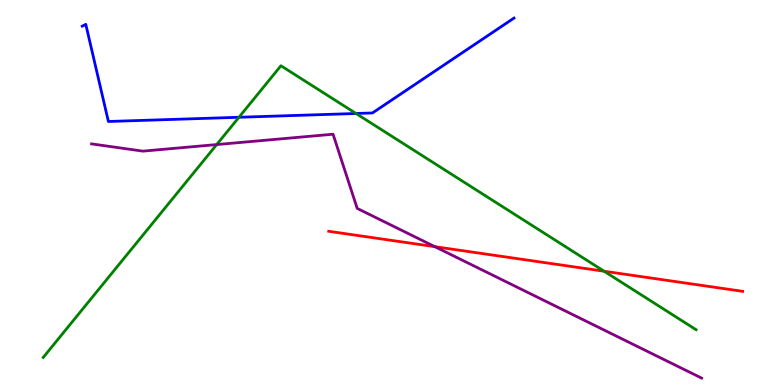[{'lines': ['blue', 'red'], 'intersections': []}, {'lines': ['green', 'red'], 'intersections': [{'x': 7.79, 'y': 2.96}]}, {'lines': ['purple', 'red'], 'intersections': [{'x': 5.61, 'y': 3.59}]}, {'lines': ['blue', 'green'], 'intersections': [{'x': 3.08, 'y': 6.95}, {'x': 4.59, 'y': 7.05}]}, {'lines': ['blue', 'purple'], 'intersections': []}, {'lines': ['green', 'purple'], 'intersections': [{'x': 2.8, 'y': 6.24}]}]